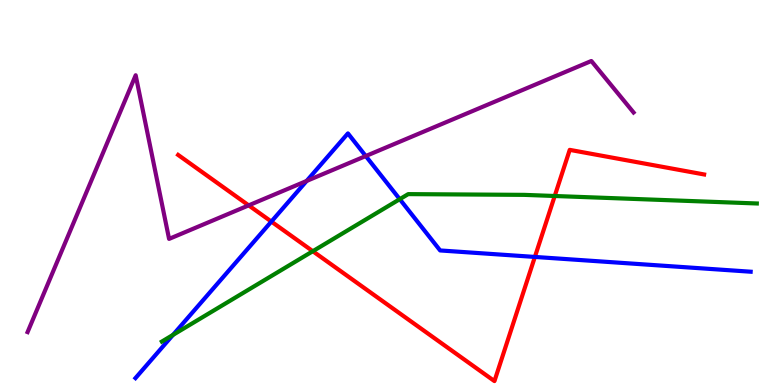[{'lines': ['blue', 'red'], 'intersections': [{'x': 3.5, 'y': 4.24}, {'x': 6.9, 'y': 3.33}]}, {'lines': ['green', 'red'], 'intersections': [{'x': 4.04, 'y': 3.47}, {'x': 7.16, 'y': 4.91}]}, {'lines': ['purple', 'red'], 'intersections': [{'x': 3.21, 'y': 4.67}]}, {'lines': ['blue', 'green'], 'intersections': [{'x': 2.23, 'y': 1.3}, {'x': 5.16, 'y': 4.83}]}, {'lines': ['blue', 'purple'], 'intersections': [{'x': 3.96, 'y': 5.3}, {'x': 4.72, 'y': 5.95}]}, {'lines': ['green', 'purple'], 'intersections': []}]